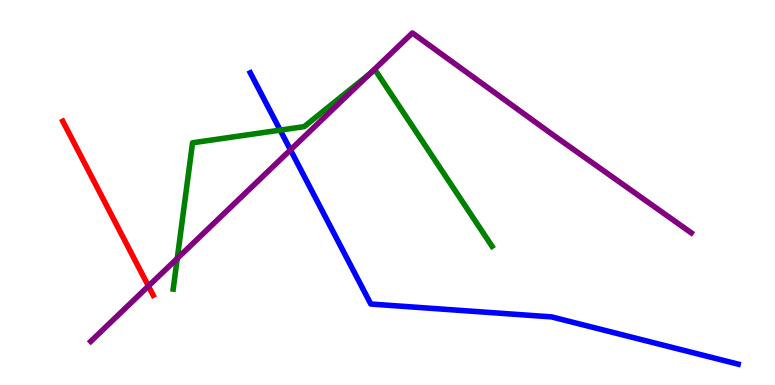[{'lines': ['blue', 'red'], 'intersections': []}, {'lines': ['green', 'red'], 'intersections': []}, {'lines': ['purple', 'red'], 'intersections': [{'x': 1.92, 'y': 2.57}]}, {'lines': ['blue', 'green'], 'intersections': [{'x': 3.61, 'y': 6.62}]}, {'lines': ['blue', 'purple'], 'intersections': [{'x': 3.75, 'y': 6.11}]}, {'lines': ['green', 'purple'], 'intersections': [{'x': 2.29, 'y': 3.29}, {'x': 4.78, 'y': 8.09}]}]